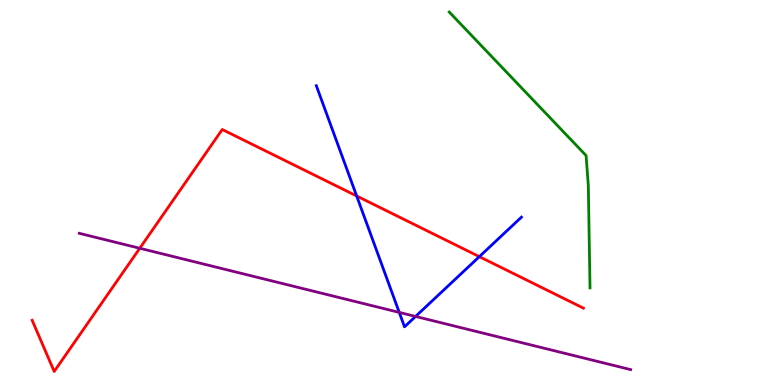[{'lines': ['blue', 'red'], 'intersections': [{'x': 4.6, 'y': 4.91}, {'x': 6.19, 'y': 3.33}]}, {'lines': ['green', 'red'], 'intersections': []}, {'lines': ['purple', 'red'], 'intersections': [{'x': 1.8, 'y': 3.55}]}, {'lines': ['blue', 'green'], 'intersections': []}, {'lines': ['blue', 'purple'], 'intersections': [{'x': 5.15, 'y': 1.89}, {'x': 5.36, 'y': 1.78}]}, {'lines': ['green', 'purple'], 'intersections': []}]